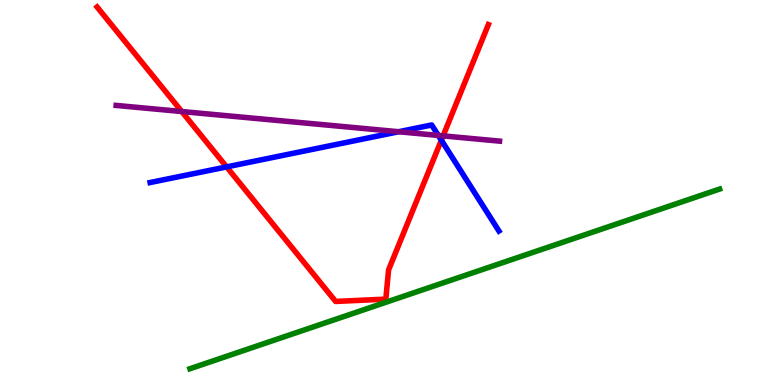[{'lines': ['blue', 'red'], 'intersections': [{'x': 2.92, 'y': 5.67}, {'x': 5.69, 'y': 6.36}]}, {'lines': ['green', 'red'], 'intersections': []}, {'lines': ['purple', 'red'], 'intersections': [{'x': 2.35, 'y': 7.1}, {'x': 5.72, 'y': 6.47}]}, {'lines': ['blue', 'green'], 'intersections': []}, {'lines': ['blue', 'purple'], 'intersections': [{'x': 5.14, 'y': 6.58}, {'x': 5.66, 'y': 6.48}]}, {'lines': ['green', 'purple'], 'intersections': []}]